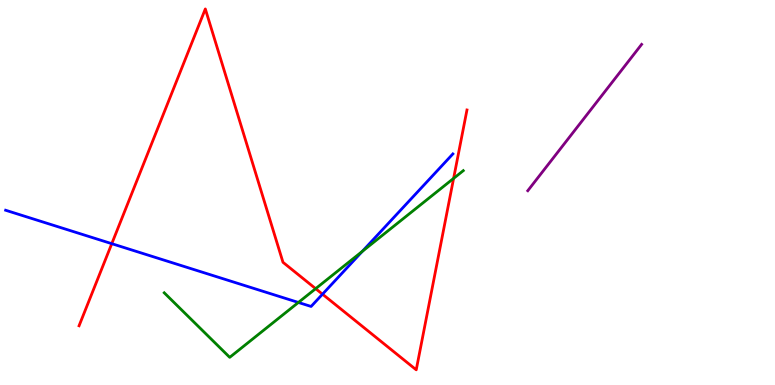[{'lines': ['blue', 'red'], 'intersections': [{'x': 1.44, 'y': 3.67}, {'x': 4.16, 'y': 2.36}]}, {'lines': ['green', 'red'], 'intersections': [{'x': 4.07, 'y': 2.5}, {'x': 5.85, 'y': 5.37}]}, {'lines': ['purple', 'red'], 'intersections': []}, {'lines': ['blue', 'green'], 'intersections': [{'x': 3.85, 'y': 2.14}, {'x': 4.67, 'y': 3.47}]}, {'lines': ['blue', 'purple'], 'intersections': []}, {'lines': ['green', 'purple'], 'intersections': []}]